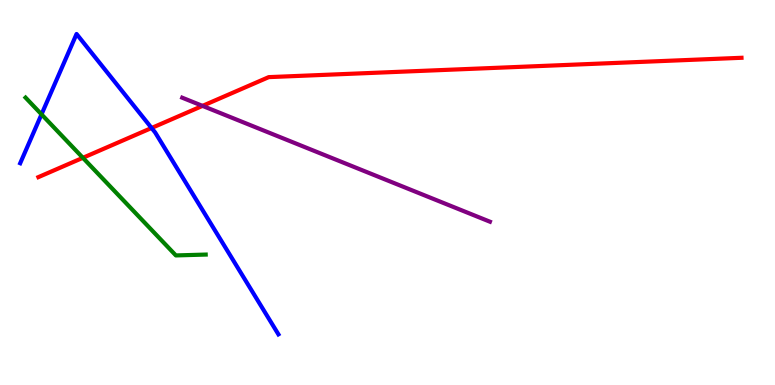[{'lines': ['blue', 'red'], 'intersections': [{'x': 1.96, 'y': 6.68}]}, {'lines': ['green', 'red'], 'intersections': [{'x': 1.07, 'y': 5.9}]}, {'lines': ['purple', 'red'], 'intersections': [{'x': 2.61, 'y': 7.25}]}, {'lines': ['blue', 'green'], 'intersections': [{'x': 0.536, 'y': 7.03}]}, {'lines': ['blue', 'purple'], 'intersections': []}, {'lines': ['green', 'purple'], 'intersections': []}]